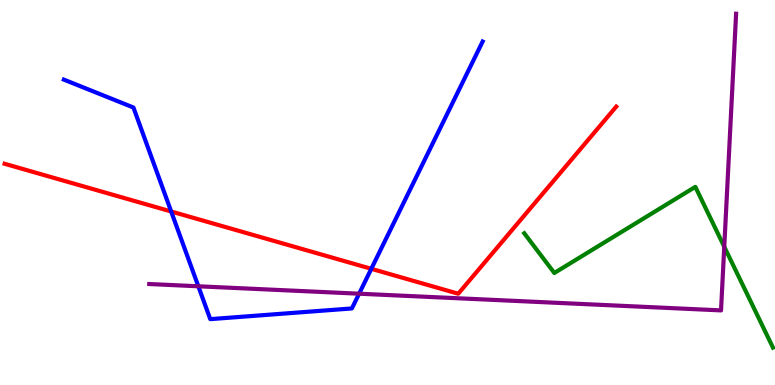[{'lines': ['blue', 'red'], 'intersections': [{'x': 2.21, 'y': 4.51}, {'x': 4.79, 'y': 3.02}]}, {'lines': ['green', 'red'], 'intersections': []}, {'lines': ['purple', 'red'], 'intersections': []}, {'lines': ['blue', 'green'], 'intersections': []}, {'lines': ['blue', 'purple'], 'intersections': [{'x': 2.56, 'y': 2.56}, {'x': 4.63, 'y': 2.37}]}, {'lines': ['green', 'purple'], 'intersections': [{'x': 9.35, 'y': 3.59}]}]